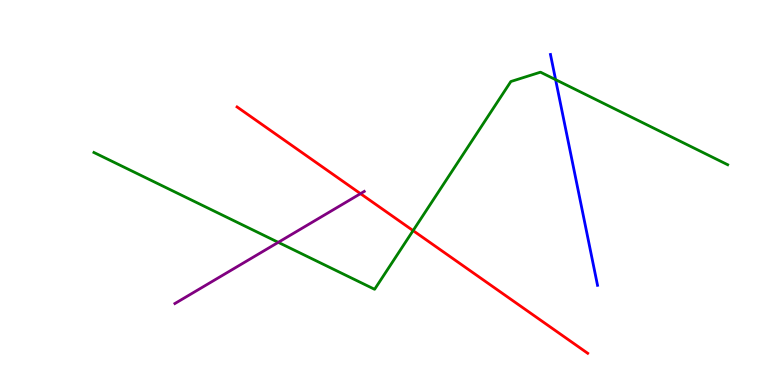[{'lines': ['blue', 'red'], 'intersections': []}, {'lines': ['green', 'red'], 'intersections': [{'x': 5.33, 'y': 4.01}]}, {'lines': ['purple', 'red'], 'intersections': [{'x': 4.65, 'y': 4.97}]}, {'lines': ['blue', 'green'], 'intersections': [{'x': 7.17, 'y': 7.93}]}, {'lines': ['blue', 'purple'], 'intersections': []}, {'lines': ['green', 'purple'], 'intersections': [{'x': 3.59, 'y': 3.71}]}]